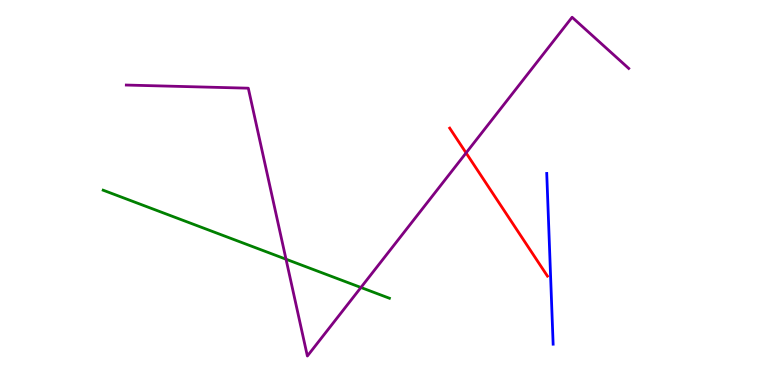[{'lines': ['blue', 'red'], 'intersections': []}, {'lines': ['green', 'red'], 'intersections': []}, {'lines': ['purple', 'red'], 'intersections': [{'x': 6.01, 'y': 6.03}]}, {'lines': ['blue', 'green'], 'intersections': []}, {'lines': ['blue', 'purple'], 'intersections': []}, {'lines': ['green', 'purple'], 'intersections': [{'x': 3.69, 'y': 3.27}, {'x': 4.66, 'y': 2.53}]}]